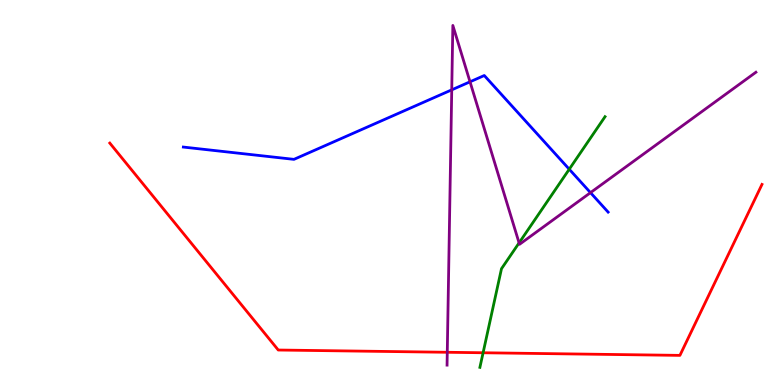[{'lines': ['blue', 'red'], 'intersections': []}, {'lines': ['green', 'red'], 'intersections': [{'x': 6.23, 'y': 0.837}]}, {'lines': ['purple', 'red'], 'intersections': [{'x': 5.77, 'y': 0.85}]}, {'lines': ['blue', 'green'], 'intersections': [{'x': 7.35, 'y': 5.6}]}, {'lines': ['blue', 'purple'], 'intersections': [{'x': 5.83, 'y': 7.67}, {'x': 6.06, 'y': 7.88}, {'x': 7.62, 'y': 5.0}]}, {'lines': ['green', 'purple'], 'intersections': [{'x': 6.7, 'y': 3.69}]}]